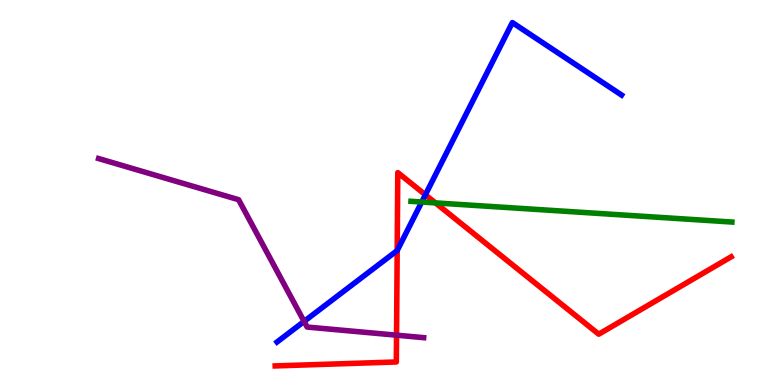[{'lines': ['blue', 'red'], 'intersections': [{'x': 5.13, 'y': 3.49}, {'x': 5.49, 'y': 4.94}]}, {'lines': ['green', 'red'], 'intersections': [{'x': 5.62, 'y': 4.73}]}, {'lines': ['purple', 'red'], 'intersections': [{'x': 5.12, 'y': 1.29}]}, {'lines': ['blue', 'green'], 'intersections': [{'x': 5.44, 'y': 4.75}]}, {'lines': ['blue', 'purple'], 'intersections': [{'x': 3.92, 'y': 1.65}]}, {'lines': ['green', 'purple'], 'intersections': []}]